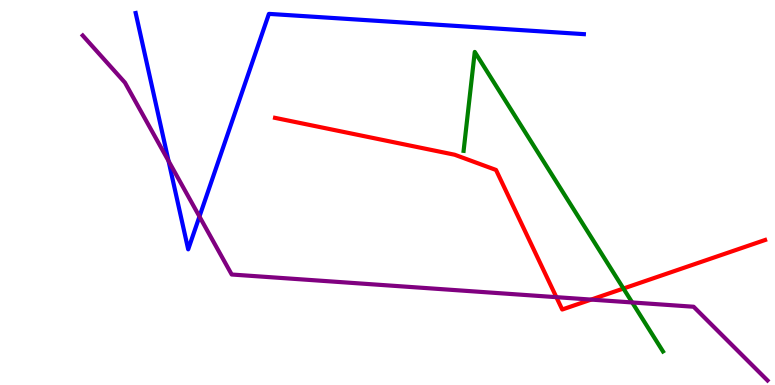[{'lines': ['blue', 'red'], 'intersections': []}, {'lines': ['green', 'red'], 'intersections': [{'x': 8.04, 'y': 2.51}]}, {'lines': ['purple', 'red'], 'intersections': [{'x': 7.18, 'y': 2.28}, {'x': 7.63, 'y': 2.22}]}, {'lines': ['blue', 'green'], 'intersections': []}, {'lines': ['blue', 'purple'], 'intersections': [{'x': 2.17, 'y': 5.82}, {'x': 2.57, 'y': 4.38}]}, {'lines': ['green', 'purple'], 'intersections': [{'x': 8.16, 'y': 2.14}]}]